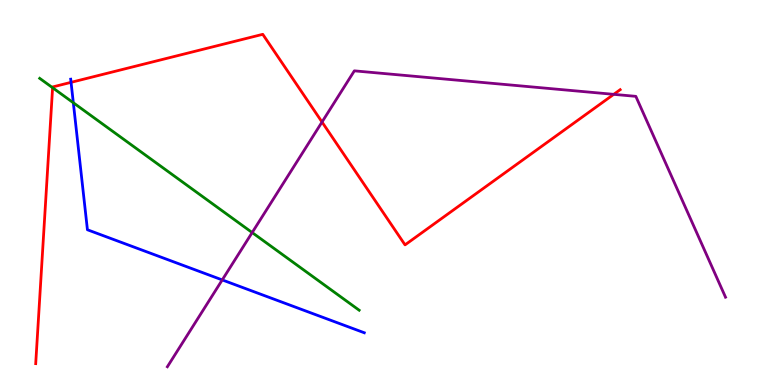[{'lines': ['blue', 'red'], 'intersections': [{'x': 0.917, 'y': 7.86}]}, {'lines': ['green', 'red'], 'intersections': [{'x': 0.679, 'y': 7.72}]}, {'lines': ['purple', 'red'], 'intersections': [{'x': 4.16, 'y': 6.83}, {'x': 7.92, 'y': 7.55}]}, {'lines': ['blue', 'green'], 'intersections': [{'x': 0.946, 'y': 7.33}]}, {'lines': ['blue', 'purple'], 'intersections': [{'x': 2.87, 'y': 2.73}]}, {'lines': ['green', 'purple'], 'intersections': [{'x': 3.25, 'y': 3.96}]}]